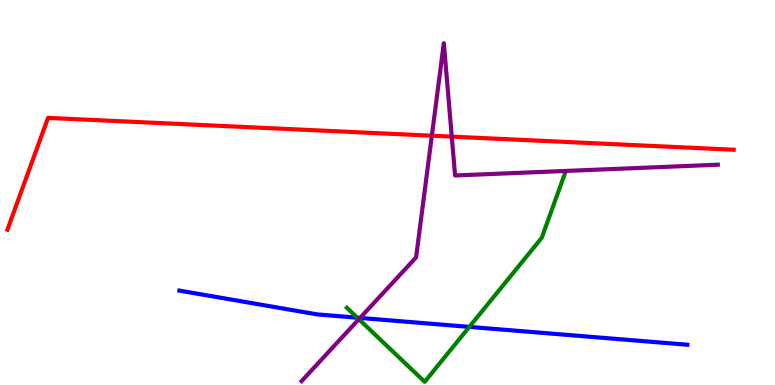[{'lines': ['blue', 'red'], 'intersections': []}, {'lines': ['green', 'red'], 'intersections': []}, {'lines': ['purple', 'red'], 'intersections': [{'x': 5.57, 'y': 6.48}, {'x': 5.83, 'y': 6.45}]}, {'lines': ['blue', 'green'], 'intersections': [{'x': 4.61, 'y': 1.75}, {'x': 6.06, 'y': 1.51}]}, {'lines': ['blue', 'purple'], 'intersections': [{'x': 4.65, 'y': 1.74}]}, {'lines': ['green', 'purple'], 'intersections': [{'x': 4.63, 'y': 1.71}]}]